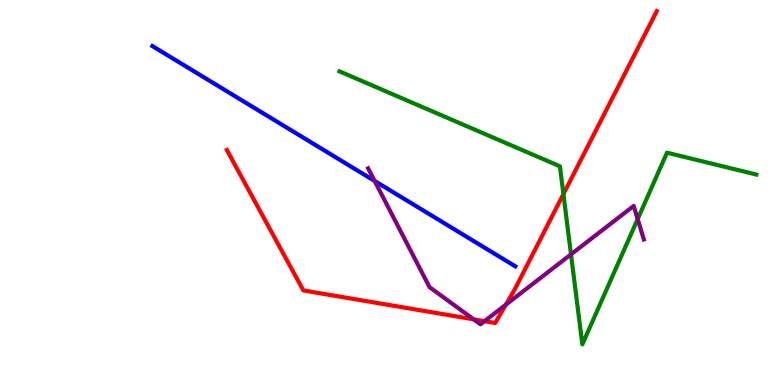[{'lines': ['blue', 'red'], 'intersections': []}, {'lines': ['green', 'red'], 'intersections': [{'x': 7.27, 'y': 4.96}]}, {'lines': ['purple', 'red'], 'intersections': [{'x': 6.11, 'y': 1.71}, {'x': 6.25, 'y': 1.66}, {'x': 6.53, 'y': 2.09}]}, {'lines': ['blue', 'green'], 'intersections': []}, {'lines': ['blue', 'purple'], 'intersections': [{'x': 4.83, 'y': 5.3}]}, {'lines': ['green', 'purple'], 'intersections': [{'x': 7.37, 'y': 3.39}, {'x': 8.23, 'y': 4.31}]}]